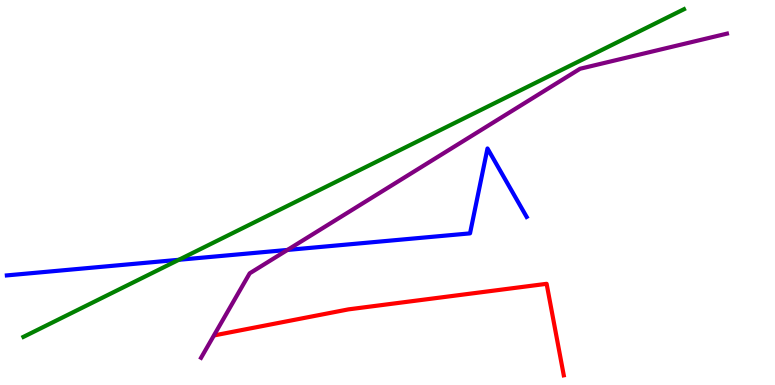[{'lines': ['blue', 'red'], 'intersections': []}, {'lines': ['green', 'red'], 'intersections': []}, {'lines': ['purple', 'red'], 'intersections': []}, {'lines': ['blue', 'green'], 'intersections': [{'x': 2.31, 'y': 3.25}]}, {'lines': ['blue', 'purple'], 'intersections': [{'x': 3.71, 'y': 3.51}]}, {'lines': ['green', 'purple'], 'intersections': []}]